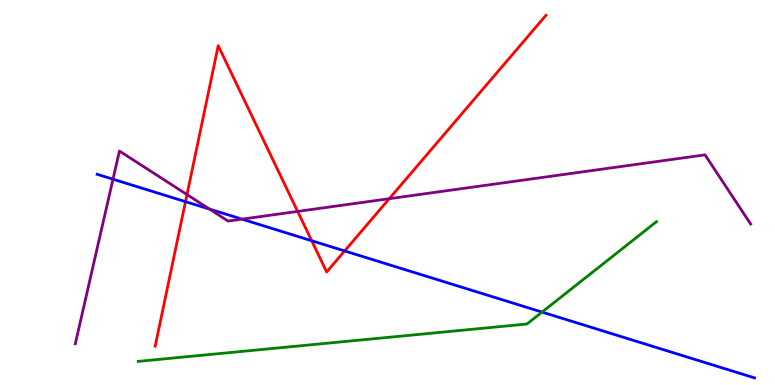[{'lines': ['blue', 'red'], 'intersections': [{'x': 2.39, 'y': 4.76}, {'x': 4.02, 'y': 3.75}, {'x': 4.45, 'y': 3.48}]}, {'lines': ['green', 'red'], 'intersections': []}, {'lines': ['purple', 'red'], 'intersections': [{'x': 2.41, 'y': 4.95}, {'x': 3.84, 'y': 4.51}, {'x': 5.02, 'y': 4.84}]}, {'lines': ['blue', 'green'], 'intersections': [{'x': 6.99, 'y': 1.89}]}, {'lines': ['blue', 'purple'], 'intersections': [{'x': 1.46, 'y': 5.35}, {'x': 2.7, 'y': 4.57}, {'x': 3.12, 'y': 4.31}]}, {'lines': ['green', 'purple'], 'intersections': []}]